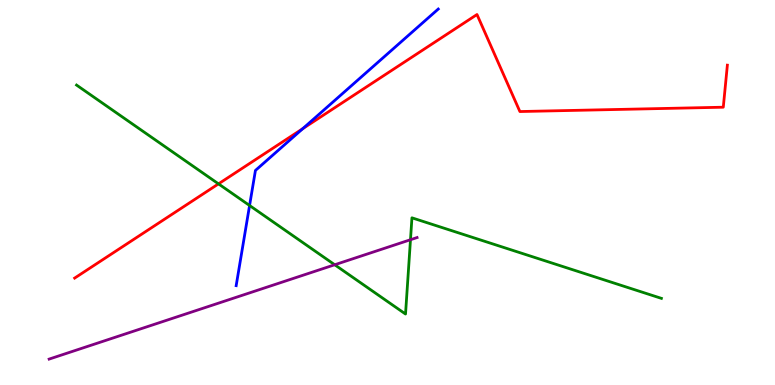[{'lines': ['blue', 'red'], 'intersections': [{'x': 3.91, 'y': 6.66}]}, {'lines': ['green', 'red'], 'intersections': [{'x': 2.82, 'y': 5.22}]}, {'lines': ['purple', 'red'], 'intersections': []}, {'lines': ['blue', 'green'], 'intersections': [{'x': 3.22, 'y': 4.66}]}, {'lines': ['blue', 'purple'], 'intersections': []}, {'lines': ['green', 'purple'], 'intersections': [{'x': 4.32, 'y': 3.12}, {'x': 5.3, 'y': 3.77}]}]